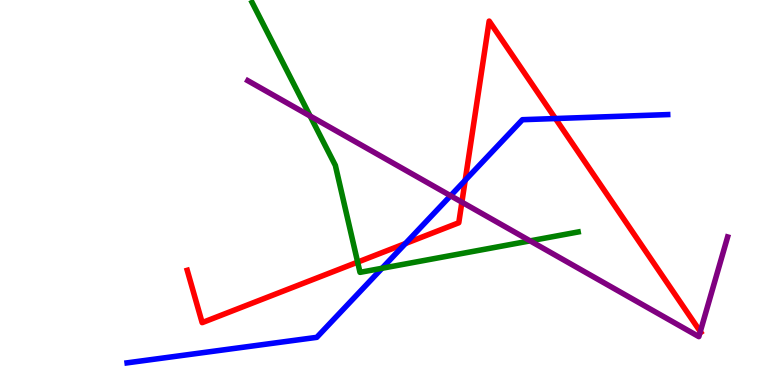[{'lines': ['blue', 'red'], 'intersections': [{'x': 5.23, 'y': 3.67}, {'x': 6.0, 'y': 5.32}, {'x': 7.17, 'y': 6.92}]}, {'lines': ['green', 'red'], 'intersections': [{'x': 4.61, 'y': 3.19}]}, {'lines': ['purple', 'red'], 'intersections': [{'x': 5.96, 'y': 4.75}, {'x': 9.04, 'y': 1.39}]}, {'lines': ['blue', 'green'], 'intersections': [{'x': 4.93, 'y': 3.03}]}, {'lines': ['blue', 'purple'], 'intersections': [{'x': 5.81, 'y': 4.92}]}, {'lines': ['green', 'purple'], 'intersections': [{'x': 4.0, 'y': 6.99}, {'x': 6.84, 'y': 3.74}]}]